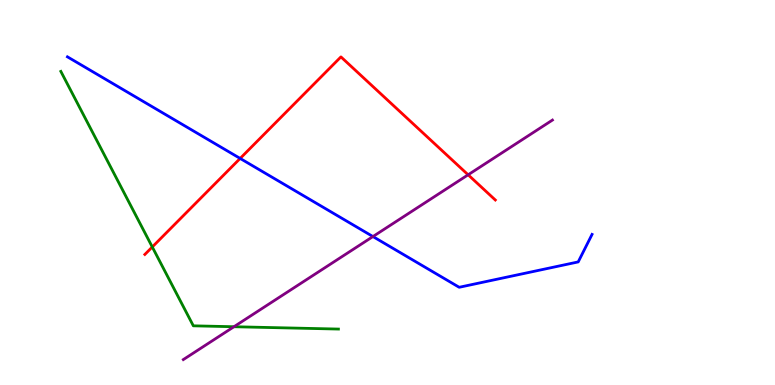[{'lines': ['blue', 'red'], 'intersections': [{'x': 3.1, 'y': 5.88}]}, {'lines': ['green', 'red'], 'intersections': [{'x': 1.96, 'y': 3.59}]}, {'lines': ['purple', 'red'], 'intersections': [{'x': 6.04, 'y': 5.46}]}, {'lines': ['blue', 'green'], 'intersections': []}, {'lines': ['blue', 'purple'], 'intersections': [{'x': 4.81, 'y': 3.86}]}, {'lines': ['green', 'purple'], 'intersections': [{'x': 3.02, 'y': 1.51}]}]